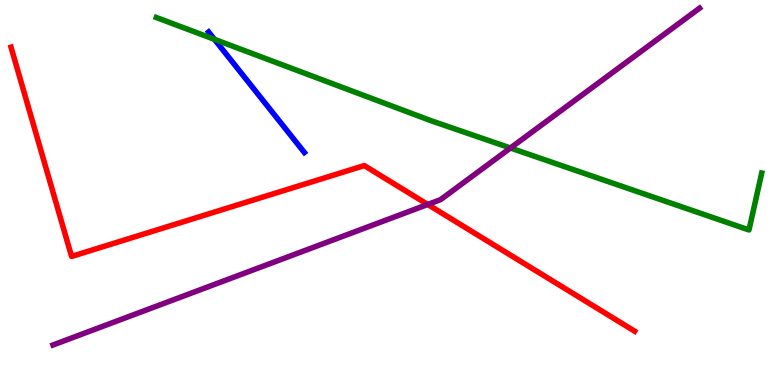[{'lines': ['blue', 'red'], 'intersections': []}, {'lines': ['green', 'red'], 'intersections': []}, {'lines': ['purple', 'red'], 'intersections': [{'x': 5.52, 'y': 4.69}]}, {'lines': ['blue', 'green'], 'intersections': [{'x': 2.77, 'y': 8.98}]}, {'lines': ['blue', 'purple'], 'intersections': []}, {'lines': ['green', 'purple'], 'intersections': [{'x': 6.59, 'y': 6.16}]}]